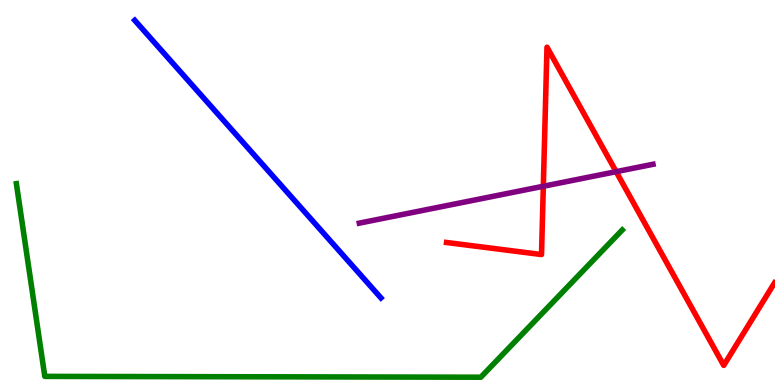[{'lines': ['blue', 'red'], 'intersections': []}, {'lines': ['green', 'red'], 'intersections': []}, {'lines': ['purple', 'red'], 'intersections': [{'x': 7.01, 'y': 5.16}, {'x': 7.95, 'y': 5.54}]}, {'lines': ['blue', 'green'], 'intersections': []}, {'lines': ['blue', 'purple'], 'intersections': []}, {'lines': ['green', 'purple'], 'intersections': []}]